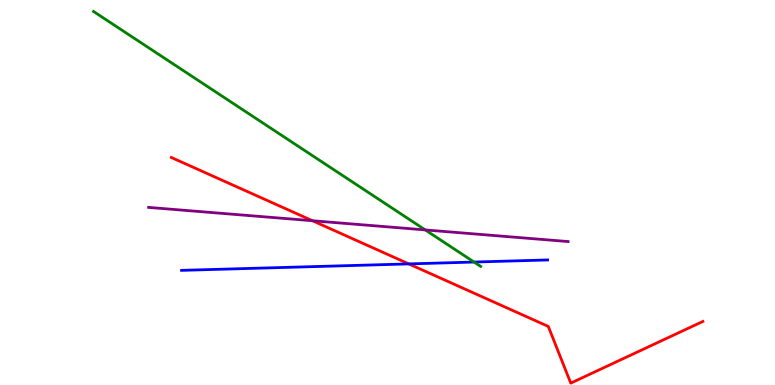[{'lines': ['blue', 'red'], 'intersections': [{'x': 5.27, 'y': 3.15}]}, {'lines': ['green', 'red'], 'intersections': []}, {'lines': ['purple', 'red'], 'intersections': [{'x': 4.03, 'y': 4.27}]}, {'lines': ['blue', 'green'], 'intersections': [{'x': 6.12, 'y': 3.19}]}, {'lines': ['blue', 'purple'], 'intersections': []}, {'lines': ['green', 'purple'], 'intersections': [{'x': 5.49, 'y': 4.03}]}]